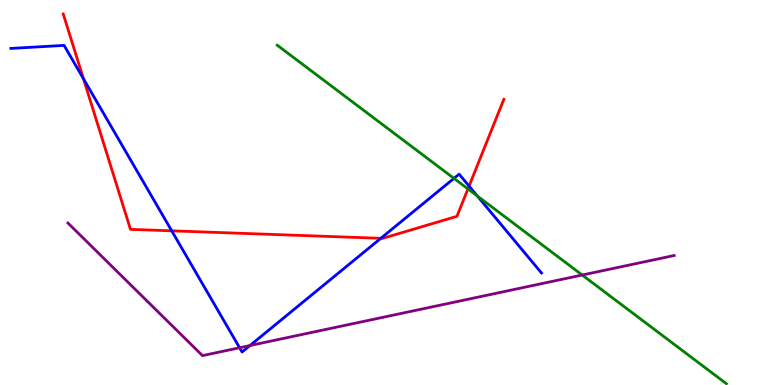[{'lines': ['blue', 'red'], 'intersections': [{'x': 1.08, 'y': 7.95}, {'x': 2.22, 'y': 4.0}, {'x': 4.91, 'y': 3.81}, {'x': 6.05, 'y': 5.17}]}, {'lines': ['green', 'red'], 'intersections': [{'x': 6.04, 'y': 5.09}]}, {'lines': ['purple', 'red'], 'intersections': []}, {'lines': ['blue', 'green'], 'intersections': [{'x': 5.86, 'y': 5.37}, {'x': 6.16, 'y': 4.91}]}, {'lines': ['blue', 'purple'], 'intersections': [{'x': 3.09, 'y': 0.968}, {'x': 3.23, 'y': 1.03}]}, {'lines': ['green', 'purple'], 'intersections': [{'x': 7.51, 'y': 2.86}]}]